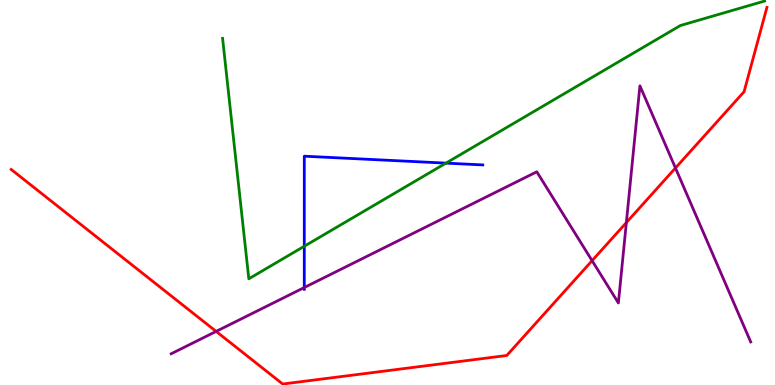[{'lines': ['blue', 'red'], 'intersections': []}, {'lines': ['green', 'red'], 'intersections': []}, {'lines': ['purple', 'red'], 'intersections': [{'x': 2.79, 'y': 1.39}, {'x': 7.64, 'y': 3.23}, {'x': 8.08, 'y': 4.22}, {'x': 8.72, 'y': 5.64}]}, {'lines': ['blue', 'green'], 'intersections': [{'x': 3.93, 'y': 3.6}, {'x': 5.75, 'y': 5.76}]}, {'lines': ['blue', 'purple'], 'intersections': [{'x': 3.93, 'y': 2.53}]}, {'lines': ['green', 'purple'], 'intersections': []}]